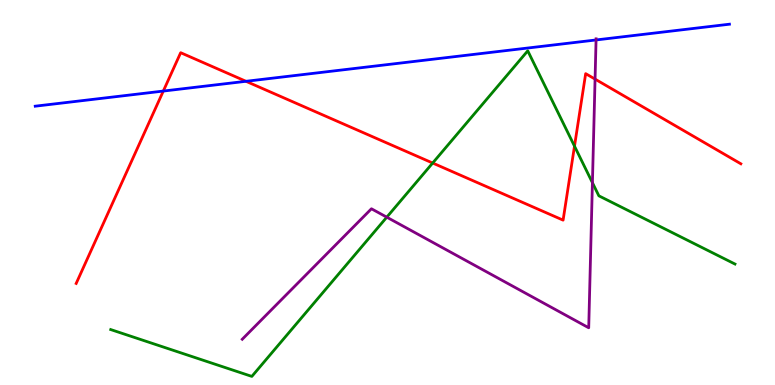[{'lines': ['blue', 'red'], 'intersections': [{'x': 2.11, 'y': 7.63}, {'x': 3.17, 'y': 7.89}]}, {'lines': ['green', 'red'], 'intersections': [{'x': 5.58, 'y': 5.77}, {'x': 7.41, 'y': 6.2}]}, {'lines': ['purple', 'red'], 'intersections': [{'x': 7.68, 'y': 7.95}]}, {'lines': ['blue', 'green'], 'intersections': []}, {'lines': ['blue', 'purple'], 'intersections': [{'x': 7.69, 'y': 8.96}]}, {'lines': ['green', 'purple'], 'intersections': [{'x': 4.99, 'y': 4.36}, {'x': 7.64, 'y': 5.25}]}]